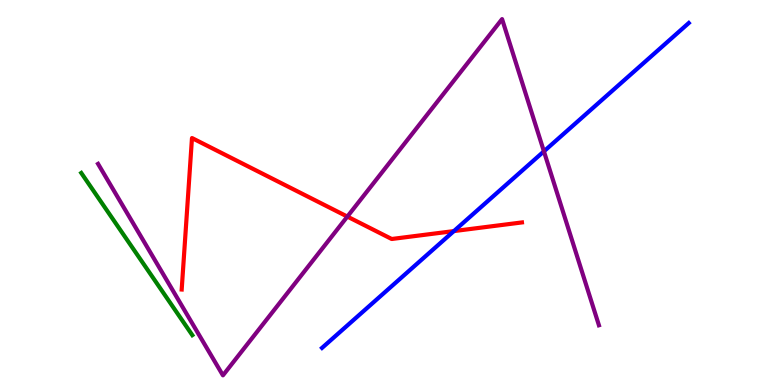[{'lines': ['blue', 'red'], 'intersections': [{'x': 5.86, 'y': 4.0}]}, {'lines': ['green', 'red'], 'intersections': []}, {'lines': ['purple', 'red'], 'intersections': [{'x': 4.48, 'y': 4.37}]}, {'lines': ['blue', 'green'], 'intersections': []}, {'lines': ['blue', 'purple'], 'intersections': [{'x': 7.02, 'y': 6.07}]}, {'lines': ['green', 'purple'], 'intersections': []}]